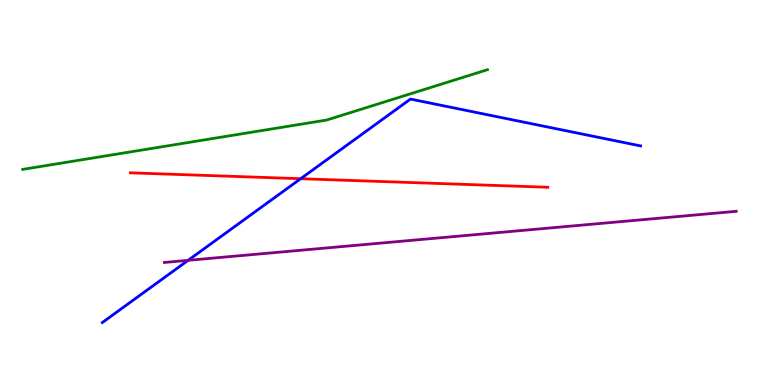[{'lines': ['blue', 'red'], 'intersections': [{'x': 3.88, 'y': 5.36}]}, {'lines': ['green', 'red'], 'intersections': []}, {'lines': ['purple', 'red'], 'intersections': []}, {'lines': ['blue', 'green'], 'intersections': []}, {'lines': ['blue', 'purple'], 'intersections': [{'x': 2.43, 'y': 3.24}]}, {'lines': ['green', 'purple'], 'intersections': []}]